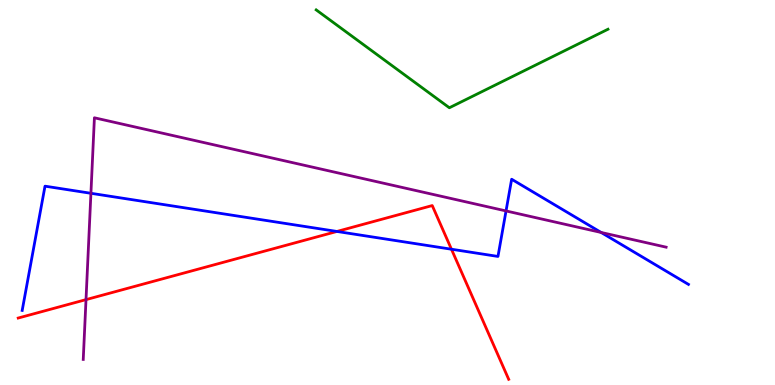[{'lines': ['blue', 'red'], 'intersections': [{'x': 4.35, 'y': 3.99}, {'x': 5.83, 'y': 3.53}]}, {'lines': ['green', 'red'], 'intersections': []}, {'lines': ['purple', 'red'], 'intersections': [{'x': 1.11, 'y': 2.22}]}, {'lines': ['blue', 'green'], 'intersections': []}, {'lines': ['blue', 'purple'], 'intersections': [{'x': 1.17, 'y': 4.98}, {'x': 6.53, 'y': 4.52}, {'x': 7.76, 'y': 3.96}]}, {'lines': ['green', 'purple'], 'intersections': []}]